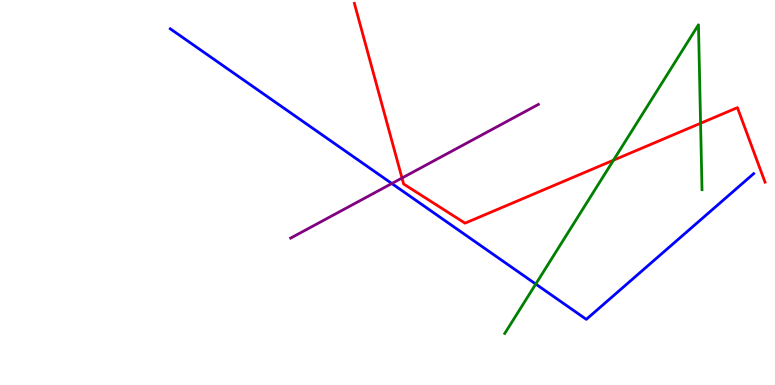[{'lines': ['blue', 'red'], 'intersections': []}, {'lines': ['green', 'red'], 'intersections': [{'x': 7.92, 'y': 5.84}, {'x': 9.04, 'y': 6.8}]}, {'lines': ['purple', 'red'], 'intersections': [{'x': 5.19, 'y': 5.38}]}, {'lines': ['blue', 'green'], 'intersections': [{'x': 6.91, 'y': 2.62}]}, {'lines': ['blue', 'purple'], 'intersections': [{'x': 5.06, 'y': 5.23}]}, {'lines': ['green', 'purple'], 'intersections': []}]